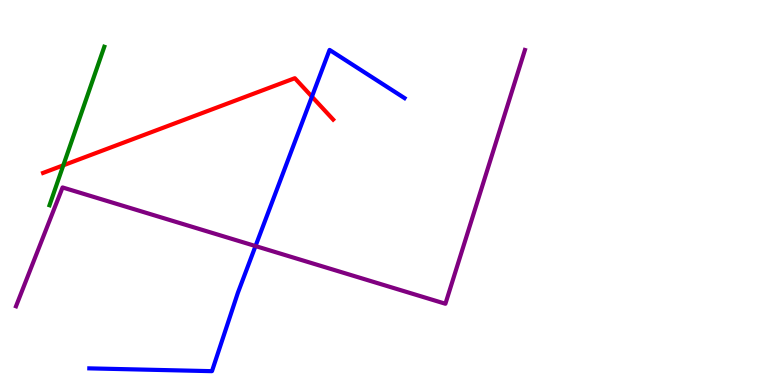[{'lines': ['blue', 'red'], 'intersections': [{'x': 4.02, 'y': 7.49}]}, {'lines': ['green', 'red'], 'intersections': [{'x': 0.817, 'y': 5.71}]}, {'lines': ['purple', 'red'], 'intersections': []}, {'lines': ['blue', 'green'], 'intersections': []}, {'lines': ['blue', 'purple'], 'intersections': [{'x': 3.3, 'y': 3.61}]}, {'lines': ['green', 'purple'], 'intersections': []}]